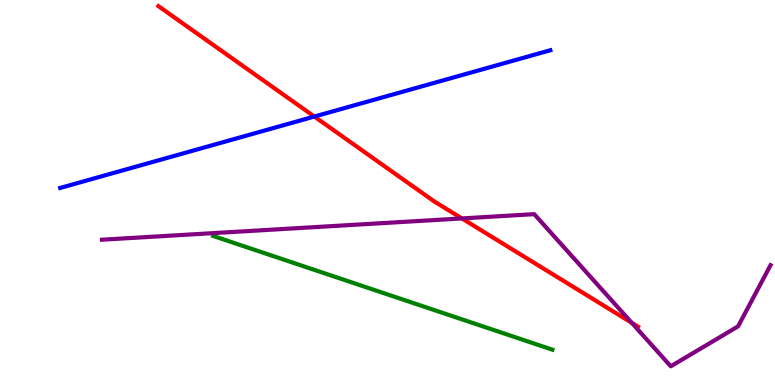[{'lines': ['blue', 'red'], 'intersections': [{'x': 4.06, 'y': 6.97}]}, {'lines': ['green', 'red'], 'intersections': []}, {'lines': ['purple', 'red'], 'intersections': [{'x': 5.96, 'y': 4.33}, {'x': 8.15, 'y': 1.61}]}, {'lines': ['blue', 'green'], 'intersections': []}, {'lines': ['blue', 'purple'], 'intersections': []}, {'lines': ['green', 'purple'], 'intersections': []}]